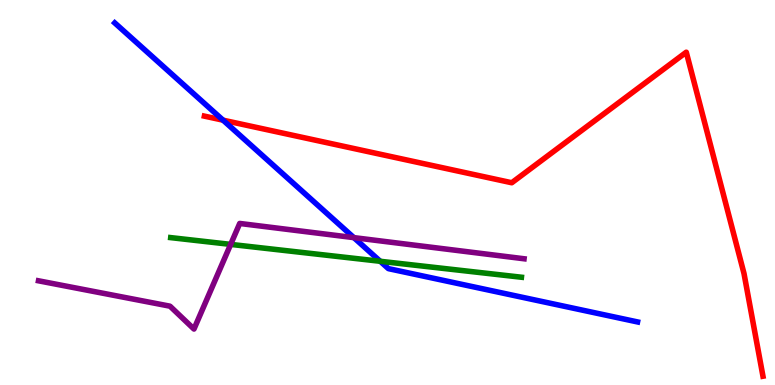[{'lines': ['blue', 'red'], 'intersections': [{'x': 2.88, 'y': 6.88}]}, {'lines': ['green', 'red'], 'intersections': []}, {'lines': ['purple', 'red'], 'intersections': []}, {'lines': ['blue', 'green'], 'intersections': [{'x': 4.91, 'y': 3.21}]}, {'lines': ['blue', 'purple'], 'intersections': [{'x': 4.57, 'y': 3.83}]}, {'lines': ['green', 'purple'], 'intersections': [{'x': 2.98, 'y': 3.65}]}]